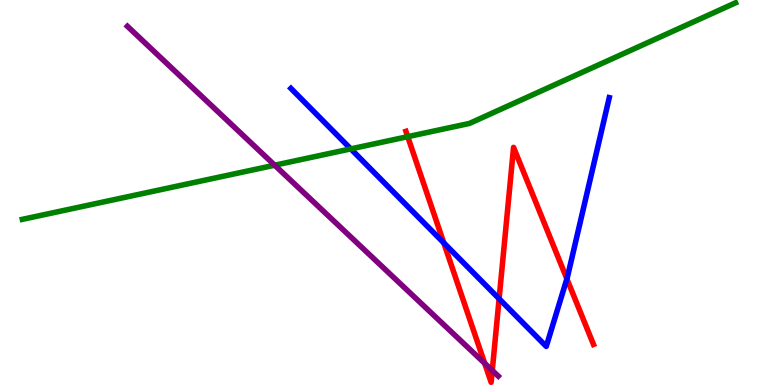[{'lines': ['blue', 'red'], 'intersections': [{'x': 5.73, 'y': 3.69}, {'x': 6.44, 'y': 2.24}, {'x': 7.31, 'y': 2.76}]}, {'lines': ['green', 'red'], 'intersections': [{'x': 5.26, 'y': 6.45}]}, {'lines': ['purple', 'red'], 'intersections': [{'x': 6.25, 'y': 0.563}, {'x': 6.35, 'y': 0.378}]}, {'lines': ['blue', 'green'], 'intersections': [{'x': 4.53, 'y': 6.13}]}, {'lines': ['blue', 'purple'], 'intersections': []}, {'lines': ['green', 'purple'], 'intersections': [{'x': 3.54, 'y': 5.71}]}]